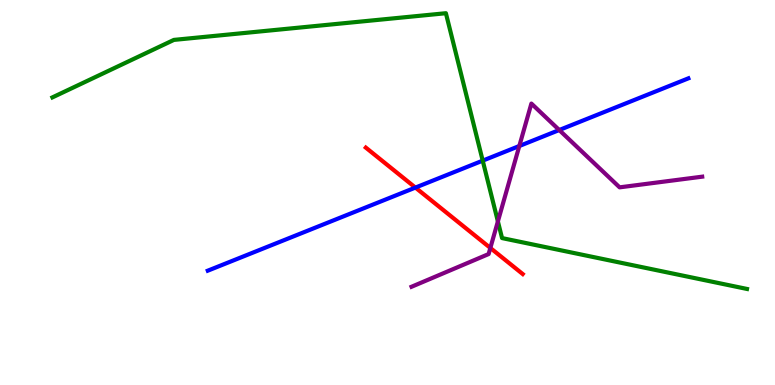[{'lines': ['blue', 'red'], 'intersections': [{'x': 5.36, 'y': 5.13}]}, {'lines': ['green', 'red'], 'intersections': []}, {'lines': ['purple', 'red'], 'intersections': [{'x': 6.33, 'y': 3.56}]}, {'lines': ['blue', 'green'], 'intersections': [{'x': 6.23, 'y': 5.83}]}, {'lines': ['blue', 'purple'], 'intersections': [{'x': 6.7, 'y': 6.21}, {'x': 7.22, 'y': 6.62}]}, {'lines': ['green', 'purple'], 'intersections': [{'x': 6.42, 'y': 4.25}]}]